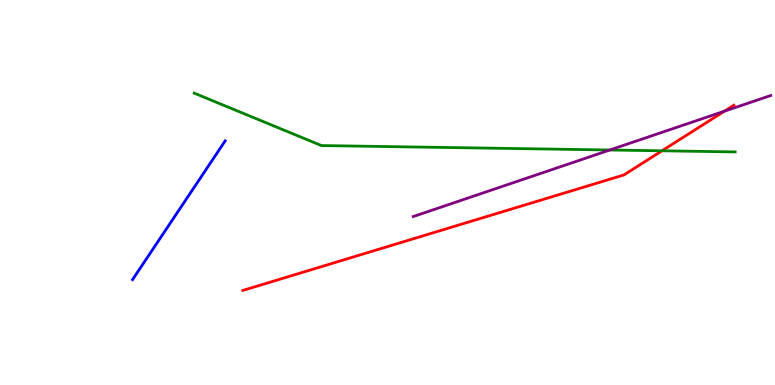[{'lines': ['blue', 'red'], 'intersections': []}, {'lines': ['green', 'red'], 'intersections': [{'x': 8.54, 'y': 6.08}]}, {'lines': ['purple', 'red'], 'intersections': [{'x': 9.35, 'y': 7.11}]}, {'lines': ['blue', 'green'], 'intersections': []}, {'lines': ['blue', 'purple'], 'intersections': []}, {'lines': ['green', 'purple'], 'intersections': [{'x': 7.87, 'y': 6.1}]}]